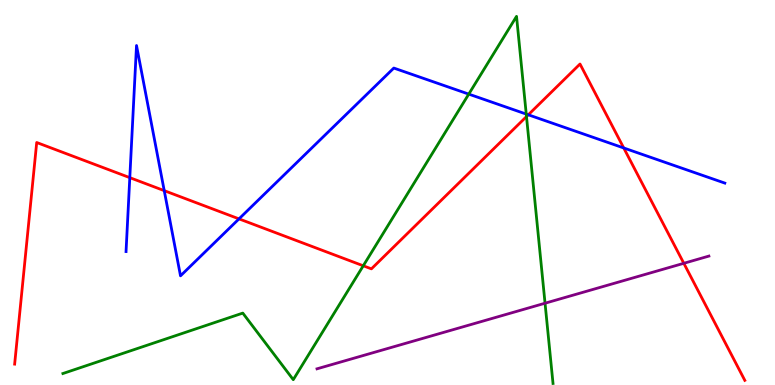[{'lines': ['blue', 'red'], 'intersections': [{'x': 1.67, 'y': 5.39}, {'x': 2.12, 'y': 5.05}, {'x': 3.08, 'y': 4.32}, {'x': 6.82, 'y': 7.02}, {'x': 8.05, 'y': 6.16}]}, {'lines': ['green', 'red'], 'intersections': [{'x': 4.69, 'y': 3.1}, {'x': 6.79, 'y': 6.97}]}, {'lines': ['purple', 'red'], 'intersections': [{'x': 8.82, 'y': 3.16}]}, {'lines': ['blue', 'green'], 'intersections': [{'x': 6.05, 'y': 7.56}, {'x': 6.79, 'y': 7.04}]}, {'lines': ['blue', 'purple'], 'intersections': []}, {'lines': ['green', 'purple'], 'intersections': [{'x': 7.03, 'y': 2.12}]}]